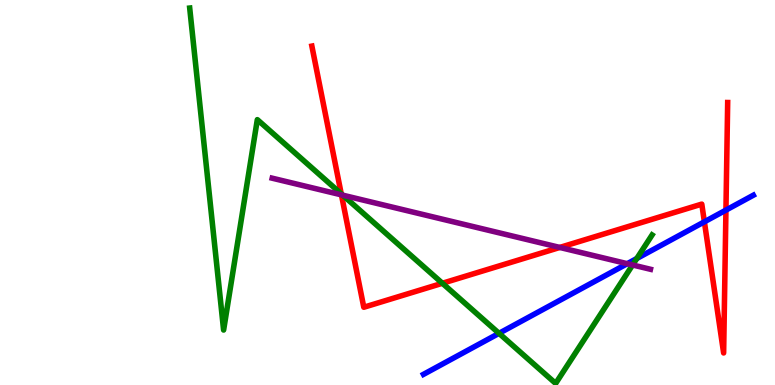[{'lines': ['blue', 'red'], 'intersections': [{'x': 9.09, 'y': 4.24}, {'x': 9.37, 'y': 4.54}]}, {'lines': ['green', 'red'], 'intersections': [{'x': 4.4, 'y': 4.97}, {'x': 5.71, 'y': 2.64}]}, {'lines': ['purple', 'red'], 'intersections': [{'x': 4.41, 'y': 4.94}, {'x': 7.22, 'y': 3.57}]}, {'lines': ['blue', 'green'], 'intersections': [{'x': 6.44, 'y': 1.34}, {'x': 8.22, 'y': 3.29}]}, {'lines': ['blue', 'purple'], 'intersections': [{'x': 8.09, 'y': 3.15}]}, {'lines': ['green', 'purple'], 'intersections': [{'x': 4.42, 'y': 4.93}, {'x': 8.16, 'y': 3.12}]}]